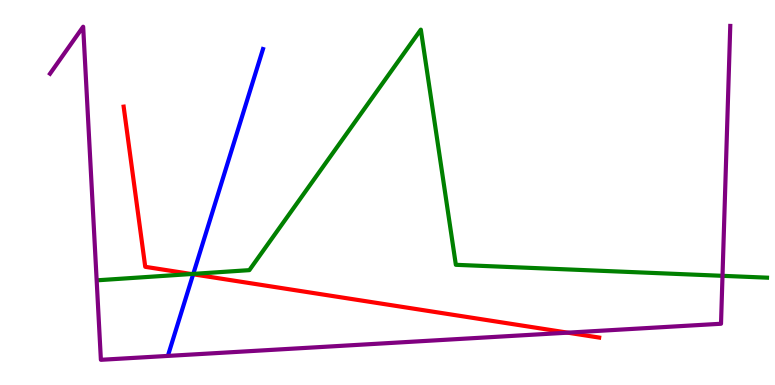[{'lines': ['blue', 'red'], 'intersections': [{'x': 2.49, 'y': 2.88}]}, {'lines': ['green', 'red'], 'intersections': [{'x': 2.47, 'y': 2.88}]}, {'lines': ['purple', 'red'], 'intersections': [{'x': 7.33, 'y': 1.36}]}, {'lines': ['blue', 'green'], 'intersections': [{'x': 2.49, 'y': 2.89}]}, {'lines': ['blue', 'purple'], 'intersections': []}, {'lines': ['green', 'purple'], 'intersections': [{'x': 9.32, 'y': 2.84}]}]